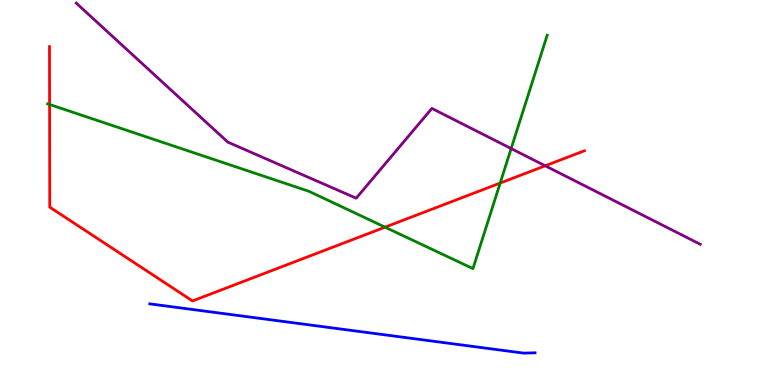[{'lines': ['blue', 'red'], 'intersections': []}, {'lines': ['green', 'red'], 'intersections': [{'x': 0.64, 'y': 7.29}, {'x': 4.97, 'y': 4.1}, {'x': 6.45, 'y': 5.25}]}, {'lines': ['purple', 'red'], 'intersections': [{'x': 7.04, 'y': 5.69}]}, {'lines': ['blue', 'green'], 'intersections': []}, {'lines': ['blue', 'purple'], 'intersections': []}, {'lines': ['green', 'purple'], 'intersections': [{'x': 6.6, 'y': 6.14}]}]